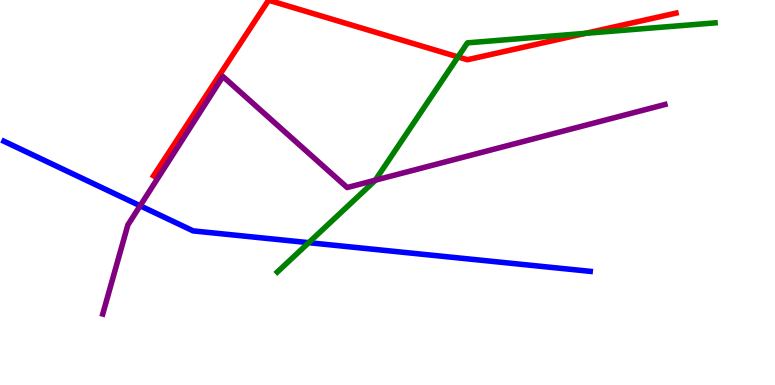[{'lines': ['blue', 'red'], 'intersections': []}, {'lines': ['green', 'red'], 'intersections': [{'x': 5.91, 'y': 8.52}, {'x': 7.56, 'y': 9.13}]}, {'lines': ['purple', 'red'], 'intersections': []}, {'lines': ['blue', 'green'], 'intersections': [{'x': 3.98, 'y': 3.7}]}, {'lines': ['blue', 'purple'], 'intersections': [{'x': 1.81, 'y': 4.66}]}, {'lines': ['green', 'purple'], 'intersections': [{'x': 4.84, 'y': 5.32}]}]